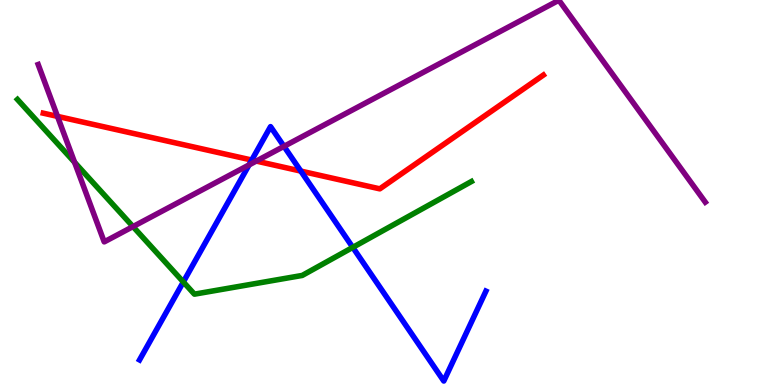[{'lines': ['blue', 'red'], 'intersections': [{'x': 3.25, 'y': 5.84}, {'x': 3.88, 'y': 5.56}]}, {'lines': ['green', 'red'], 'intersections': []}, {'lines': ['purple', 'red'], 'intersections': [{'x': 0.742, 'y': 6.98}, {'x': 3.31, 'y': 5.82}]}, {'lines': ['blue', 'green'], 'intersections': [{'x': 2.37, 'y': 2.68}, {'x': 4.55, 'y': 3.57}]}, {'lines': ['blue', 'purple'], 'intersections': [{'x': 3.21, 'y': 5.72}, {'x': 3.66, 'y': 6.2}]}, {'lines': ['green', 'purple'], 'intersections': [{'x': 0.963, 'y': 5.78}, {'x': 1.72, 'y': 4.11}]}]